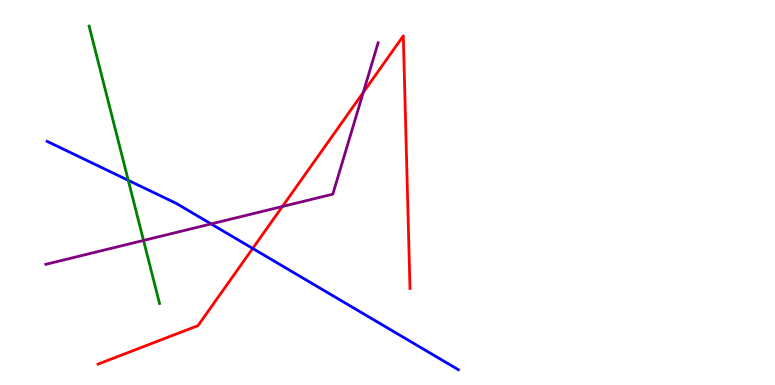[{'lines': ['blue', 'red'], 'intersections': [{'x': 3.26, 'y': 3.55}]}, {'lines': ['green', 'red'], 'intersections': []}, {'lines': ['purple', 'red'], 'intersections': [{'x': 3.64, 'y': 4.64}, {'x': 4.69, 'y': 7.6}]}, {'lines': ['blue', 'green'], 'intersections': [{'x': 1.66, 'y': 5.32}]}, {'lines': ['blue', 'purple'], 'intersections': [{'x': 2.72, 'y': 4.18}]}, {'lines': ['green', 'purple'], 'intersections': [{'x': 1.85, 'y': 3.75}]}]